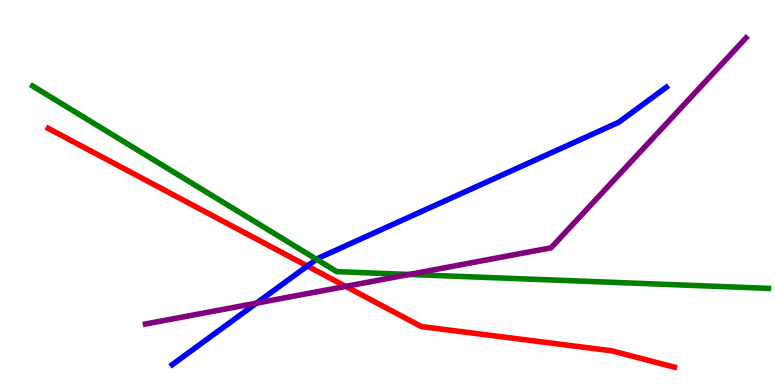[{'lines': ['blue', 'red'], 'intersections': [{'x': 3.97, 'y': 3.09}]}, {'lines': ['green', 'red'], 'intersections': []}, {'lines': ['purple', 'red'], 'intersections': [{'x': 4.46, 'y': 2.56}]}, {'lines': ['blue', 'green'], 'intersections': [{'x': 4.08, 'y': 3.26}]}, {'lines': ['blue', 'purple'], 'intersections': [{'x': 3.31, 'y': 2.13}]}, {'lines': ['green', 'purple'], 'intersections': [{'x': 5.28, 'y': 2.87}]}]